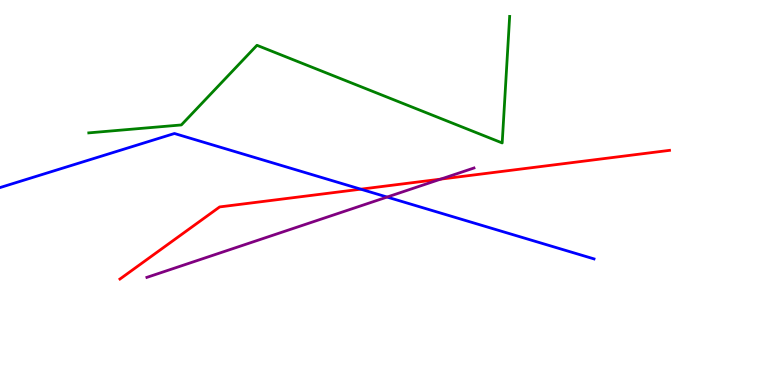[{'lines': ['blue', 'red'], 'intersections': [{'x': 4.65, 'y': 5.09}]}, {'lines': ['green', 'red'], 'intersections': []}, {'lines': ['purple', 'red'], 'intersections': [{'x': 5.69, 'y': 5.35}]}, {'lines': ['blue', 'green'], 'intersections': []}, {'lines': ['blue', 'purple'], 'intersections': [{'x': 4.99, 'y': 4.88}]}, {'lines': ['green', 'purple'], 'intersections': []}]